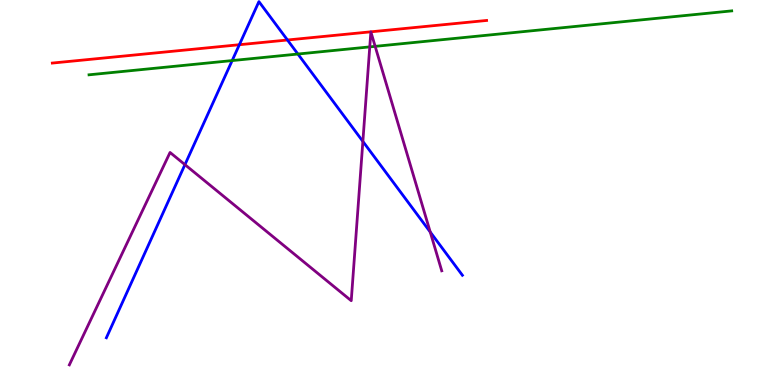[{'lines': ['blue', 'red'], 'intersections': [{'x': 3.09, 'y': 8.84}, {'x': 3.71, 'y': 8.96}]}, {'lines': ['green', 'red'], 'intersections': []}, {'lines': ['purple', 'red'], 'intersections': []}, {'lines': ['blue', 'green'], 'intersections': [{'x': 3.0, 'y': 8.43}, {'x': 3.84, 'y': 8.6}]}, {'lines': ['blue', 'purple'], 'intersections': [{'x': 2.39, 'y': 5.72}, {'x': 4.68, 'y': 6.33}, {'x': 5.55, 'y': 3.97}]}, {'lines': ['green', 'purple'], 'intersections': [{'x': 4.77, 'y': 8.78}, {'x': 4.84, 'y': 8.8}]}]